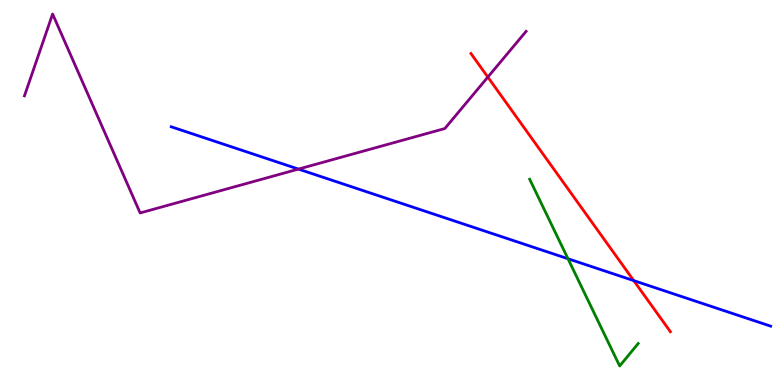[{'lines': ['blue', 'red'], 'intersections': [{'x': 8.18, 'y': 2.71}]}, {'lines': ['green', 'red'], 'intersections': []}, {'lines': ['purple', 'red'], 'intersections': [{'x': 6.29, 'y': 8.0}]}, {'lines': ['blue', 'green'], 'intersections': [{'x': 7.33, 'y': 3.28}]}, {'lines': ['blue', 'purple'], 'intersections': [{'x': 3.85, 'y': 5.61}]}, {'lines': ['green', 'purple'], 'intersections': []}]